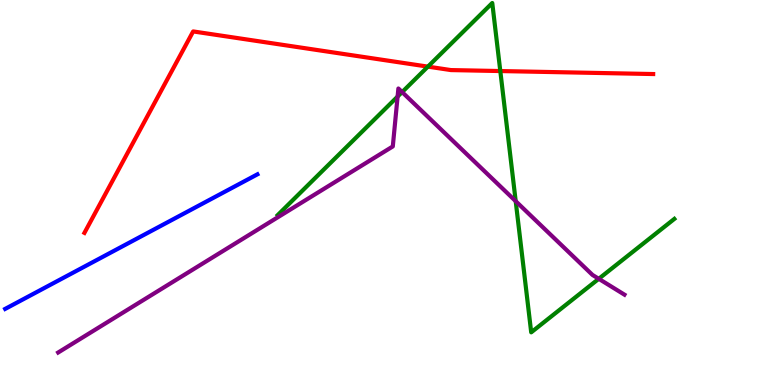[{'lines': ['blue', 'red'], 'intersections': []}, {'lines': ['green', 'red'], 'intersections': [{'x': 5.52, 'y': 8.27}, {'x': 6.46, 'y': 8.15}]}, {'lines': ['purple', 'red'], 'intersections': []}, {'lines': ['blue', 'green'], 'intersections': []}, {'lines': ['blue', 'purple'], 'intersections': []}, {'lines': ['green', 'purple'], 'intersections': [{'x': 5.13, 'y': 7.49}, {'x': 5.19, 'y': 7.61}, {'x': 6.65, 'y': 4.77}, {'x': 7.73, 'y': 2.76}]}]